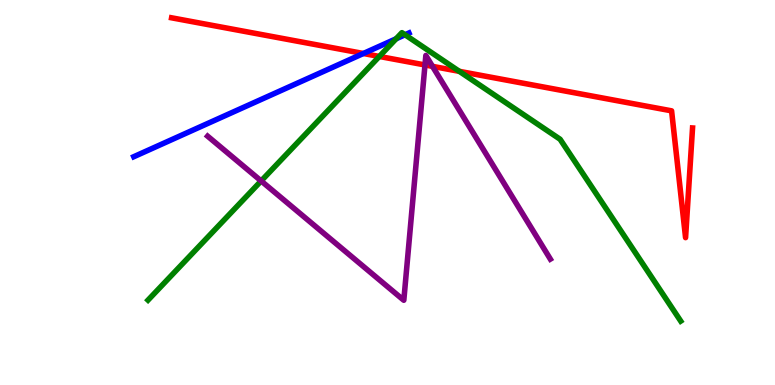[{'lines': ['blue', 'red'], 'intersections': [{'x': 4.69, 'y': 8.61}]}, {'lines': ['green', 'red'], 'intersections': [{'x': 4.89, 'y': 8.53}, {'x': 5.93, 'y': 8.15}]}, {'lines': ['purple', 'red'], 'intersections': [{'x': 5.48, 'y': 8.31}, {'x': 5.58, 'y': 8.28}]}, {'lines': ['blue', 'green'], 'intersections': [{'x': 5.11, 'y': 8.99}, {'x': 5.23, 'y': 9.1}]}, {'lines': ['blue', 'purple'], 'intersections': []}, {'lines': ['green', 'purple'], 'intersections': [{'x': 3.37, 'y': 5.3}]}]